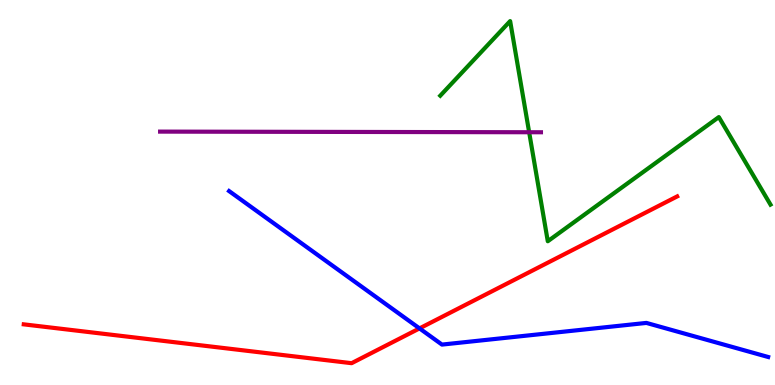[{'lines': ['blue', 'red'], 'intersections': [{'x': 5.41, 'y': 1.47}]}, {'lines': ['green', 'red'], 'intersections': []}, {'lines': ['purple', 'red'], 'intersections': []}, {'lines': ['blue', 'green'], 'intersections': []}, {'lines': ['blue', 'purple'], 'intersections': []}, {'lines': ['green', 'purple'], 'intersections': [{'x': 6.83, 'y': 6.57}]}]